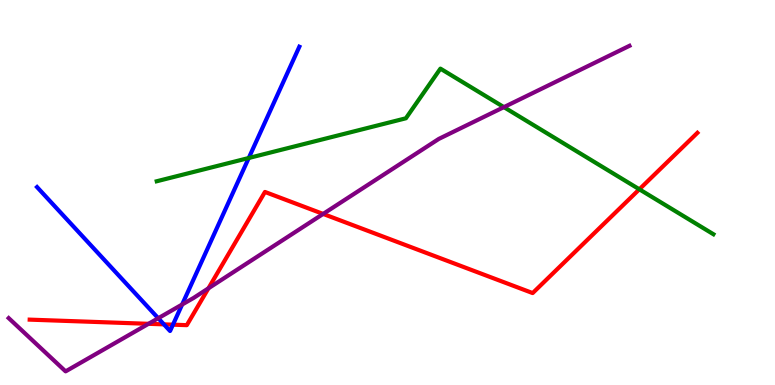[{'lines': ['blue', 'red'], 'intersections': [{'x': 2.11, 'y': 1.58}, {'x': 2.23, 'y': 1.57}]}, {'lines': ['green', 'red'], 'intersections': [{'x': 8.25, 'y': 5.08}]}, {'lines': ['purple', 'red'], 'intersections': [{'x': 1.92, 'y': 1.59}, {'x': 2.69, 'y': 2.51}, {'x': 4.17, 'y': 4.44}]}, {'lines': ['blue', 'green'], 'intersections': [{'x': 3.21, 'y': 5.9}]}, {'lines': ['blue', 'purple'], 'intersections': [{'x': 2.04, 'y': 1.73}, {'x': 2.35, 'y': 2.09}]}, {'lines': ['green', 'purple'], 'intersections': [{'x': 6.5, 'y': 7.22}]}]